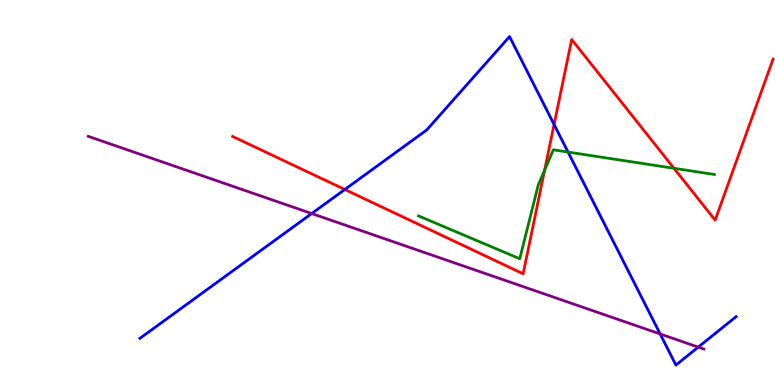[{'lines': ['blue', 'red'], 'intersections': [{'x': 4.45, 'y': 5.08}, {'x': 7.15, 'y': 6.77}]}, {'lines': ['green', 'red'], 'intersections': [{'x': 7.03, 'y': 5.58}, {'x': 8.7, 'y': 5.63}]}, {'lines': ['purple', 'red'], 'intersections': []}, {'lines': ['blue', 'green'], 'intersections': [{'x': 7.33, 'y': 6.05}]}, {'lines': ['blue', 'purple'], 'intersections': [{'x': 4.02, 'y': 4.45}, {'x': 8.52, 'y': 1.33}, {'x': 9.01, 'y': 0.984}]}, {'lines': ['green', 'purple'], 'intersections': []}]